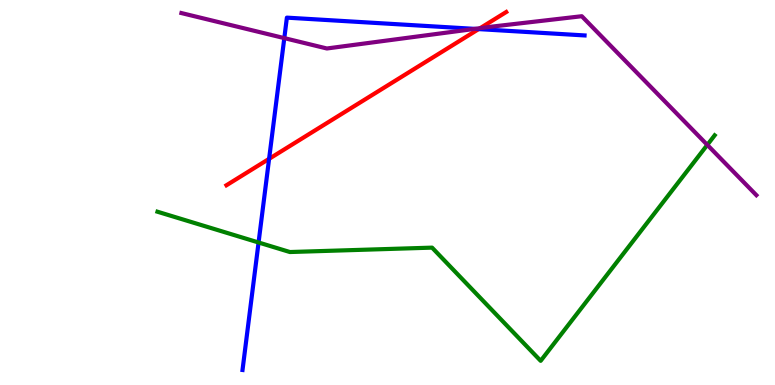[{'lines': ['blue', 'red'], 'intersections': [{'x': 3.47, 'y': 5.87}, {'x': 6.18, 'y': 9.24}]}, {'lines': ['green', 'red'], 'intersections': []}, {'lines': ['purple', 'red'], 'intersections': [{'x': 6.2, 'y': 9.27}]}, {'lines': ['blue', 'green'], 'intersections': [{'x': 3.34, 'y': 3.7}]}, {'lines': ['blue', 'purple'], 'intersections': [{'x': 3.67, 'y': 9.01}, {'x': 6.13, 'y': 9.25}]}, {'lines': ['green', 'purple'], 'intersections': [{'x': 9.13, 'y': 6.24}]}]